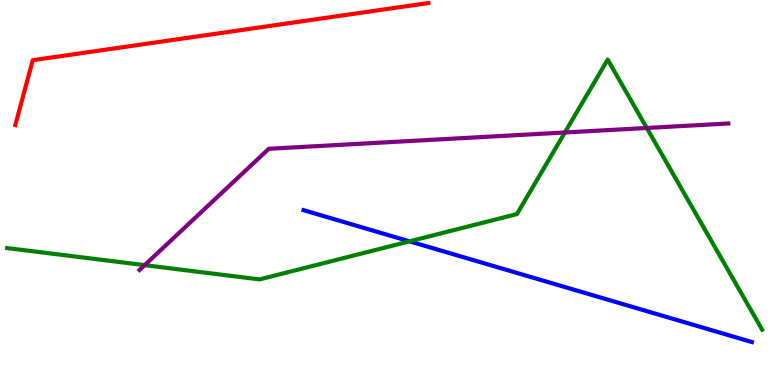[{'lines': ['blue', 'red'], 'intersections': []}, {'lines': ['green', 'red'], 'intersections': []}, {'lines': ['purple', 'red'], 'intersections': []}, {'lines': ['blue', 'green'], 'intersections': [{'x': 5.28, 'y': 3.73}]}, {'lines': ['blue', 'purple'], 'intersections': []}, {'lines': ['green', 'purple'], 'intersections': [{'x': 1.87, 'y': 3.11}, {'x': 7.29, 'y': 6.56}, {'x': 8.35, 'y': 6.68}]}]